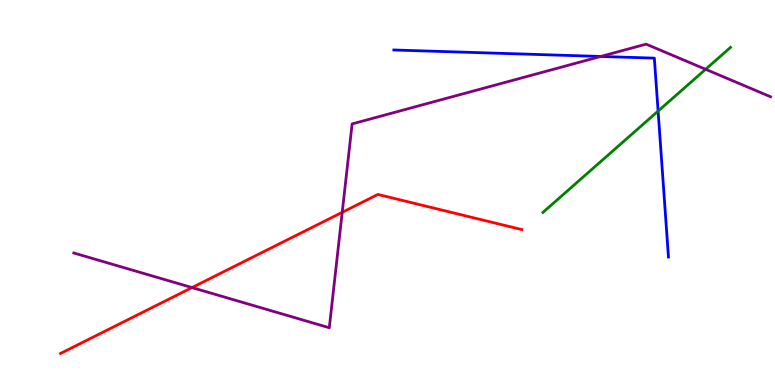[{'lines': ['blue', 'red'], 'intersections': []}, {'lines': ['green', 'red'], 'intersections': []}, {'lines': ['purple', 'red'], 'intersections': [{'x': 2.48, 'y': 2.53}, {'x': 4.42, 'y': 4.49}]}, {'lines': ['blue', 'green'], 'intersections': [{'x': 8.49, 'y': 7.11}]}, {'lines': ['blue', 'purple'], 'intersections': [{'x': 7.75, 'y': 8.53}]}, {'lines': ['green', 'purple'], 'intersections': [{'x': 9.1, 'y': 8.2}]}]